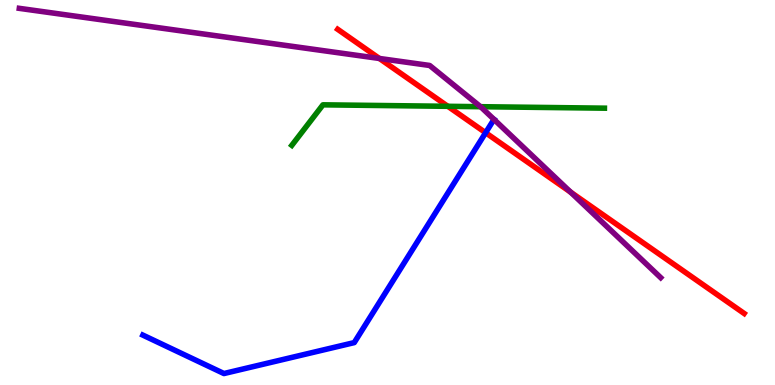[{'lines': ['blue', 'red'], 'intersections': [{'x': 6.27, 'y': 6.55}]}, {'lines': ['green', 'red'], 'intersections': [{'x': 5.78, 'y': 7.24}]}, {'lines': ['purple', 'red'], 'intersections': [{'x': 4.9, 'y': 8.48}, {'x': 7.36, 'y': 5.01}]}, {'lines': ['blue', 'green'], 'intersections': []}, {'lines': ['blue', 'purple'], 'intersections': []}, {'lines': ['green', 'purple'], 'intersections': [{'x': 6.2, 'y': 7.23}]}]